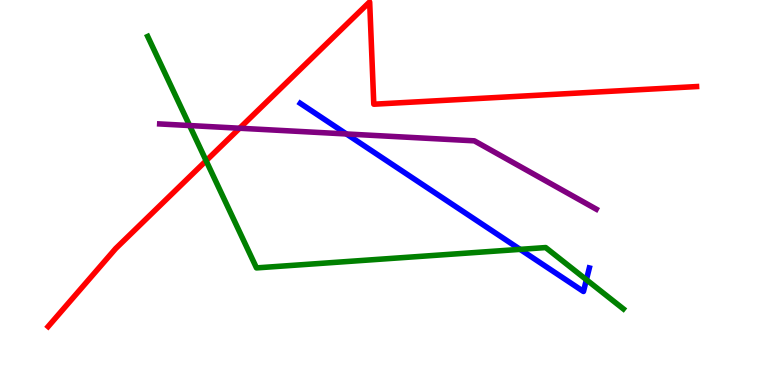[{'lines': ['blue', 'red'], 'intersections': []}, {'lines': ['green', 'red'], 'intersections': [{'x': 2.66, 'y': 5.83}]}, {'lines': ['purple', 'red'], 'intersections': [{'x': 3.09, 'y': 6.67}]}, {'lines': ['blue', 'green'], 'intersections': [{'x': 6.71, 'y': 3.52}, {'x': 7.57, 'y': 2.73}]}, {'lines': ['blue', 'purple'], 'intersections': [{'x': 4.47, 'y': 6.52}]}, {'lines': ['green', 'purple'], 'intersections': [{'x': 2.45, 'y': 6.74}]}]